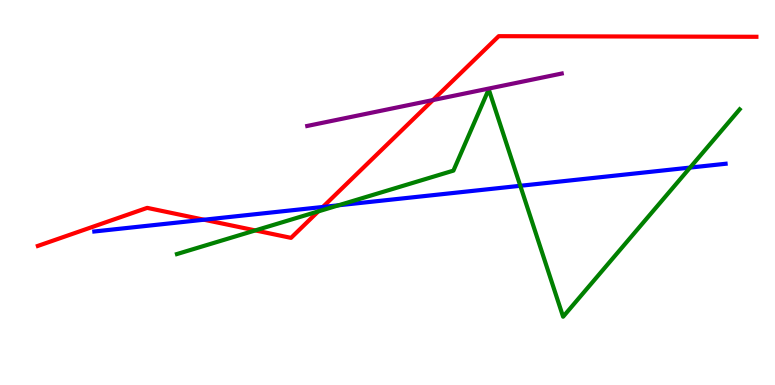[{'lines': ['blue', 'red'], 'intersections': [{'x': 2.63, 'y': 4.29}, {'x': 4.17, 'y': 4.62}]}, {'lines': ['green', 'red'], 'intersections': [{'x': 3.29, 'y': 4.02}, {'x': 4.11, 'y': 4.51}]}, {'lines': ['purple', 'red'], 'intersections': [{'x': 5.59, 'y': 7.4}]}, {'lines': ['blue', 'green'], 'intersections': [{'x': 4.37, 'y': 4.67}, {'x': 6.71, 'y': 5.17}, {'x': 8.9, 'y': 5.65}]}, {'lines': ['blue', 'purple'], 'intersections': []}, {'lines': ['green', 'purple'], 'intersections': []}]